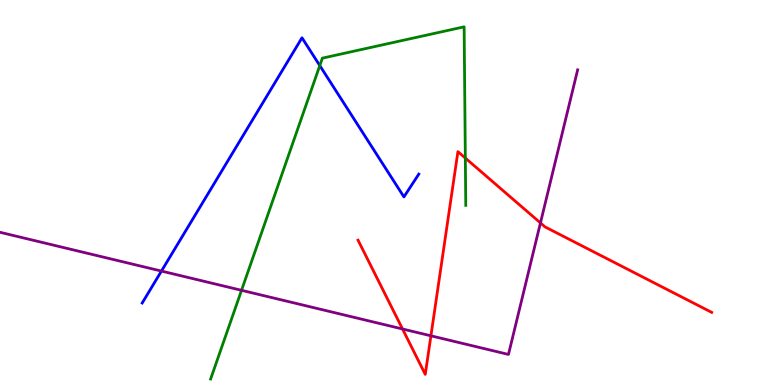[{'lines': ['blue', 'red'], 'intersections': []}, {'lines': ['green', 'red'], 'intersections': [{'x': 6.0, 'y': 5.89}]}, {'lines': ['purple', 'red'], 'intersections': [{'x': 5.19, 'y': 1.45}, {'x': 5.56, 'y': 1.28}, {'x': 6.97, 'y': 4.21}]}, {'lines': ['blue', 'green'], 'intersections': [{'x': 4.13, 'y': 8.3}]}, {'lines': ['blue', 'purple'], 'intersections': [{'x': 2.08, 'y': 2.96}]}, {'lines': ['green', 'purple'], 'intersections': [{'x': 3.12, 'y': 2.46}]}]